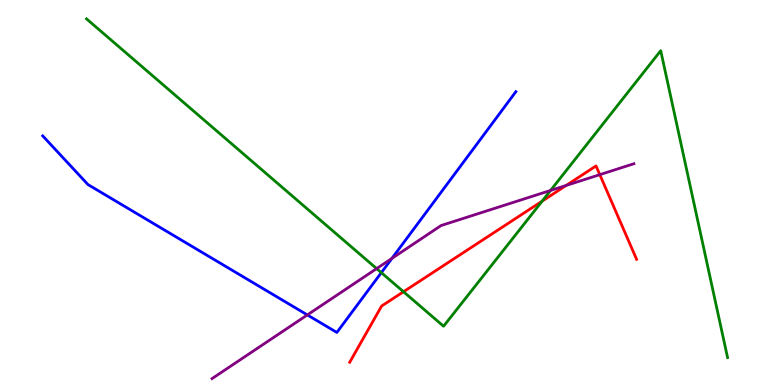[{'lines': ['blue', 'red'], 'intersections': []}, {'lines': ['green', 'red'], 'intersections': [{'x': 5.21, 'y': 2.42}, {'x': 7.0, 'y': 4.78}]}, {'lines': ['purple', 'red'], 'intersections': [{'x': 7.31, 'y': 5.18}, {'x': 7.74, 'y': 5.46}]}, {'lines': ['blue', 'green'], 'intersections': [{'x': 4.92, 'y': 2.92}]}, {'lines': ['blue', 'purple'], 'intersections': [{'x': 3.97, 'y': 1.82}, {'x': 5.06, 'y': 3.29}]}, {'lines': ['green', 'purple'], 'intersections': [{'x': 4.86, 'y': 3.02}, {'x': 7.1, 'y': 5.05}]}]